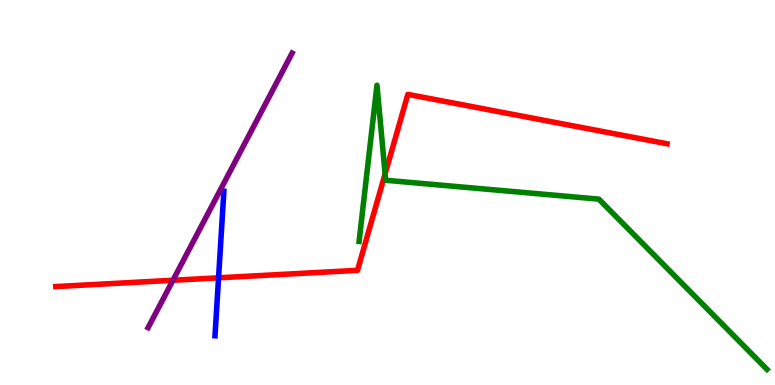[{'lines': ['blue', 'red'], 'intersections': [{'x': 2.82, 'y': 2.78}]}, {'lines': ['green', 'red'], 'intersections': [{'x': 4.97, 'y': 5.48}]}, {'lines': ['purple', 'red'], 'intersections': [{'x': 2.23, 'y': 2.72}]}, {'lines': ['blue', 'green'], 'intersections': []}, {'lines': ['blue', 'purple'], 'intersections': []}, {'lines': ['green', 'purple'], 'intersections': []}]